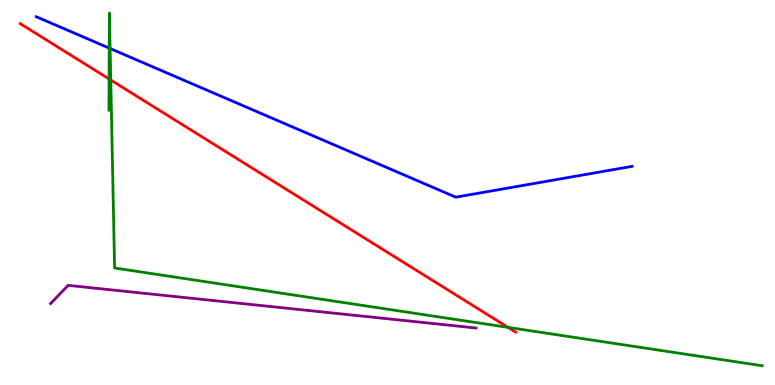[{'lines': ['blue', 'red'], 'intersections': []}, {'lines': ['green', 'red'], 'intersections': [{'x': 1.41, 'y': 7.95}, {'x': 1.43, 'y': 7.92}, {'x': 6.56, 'y': 1.5}]}, {'lines': ['purple', 'red'], 'intersections': []}, {'lines': ['blue', 'green'], 'intersections': [{'x': 1.41, 'y': 8.75}, {'x': 1.42, 'y': 8.74}]}, {'lines': ['blue', 'purple'], 'intersections': []}, {'lines': ['green', 'purple'], 'intersections': []}]